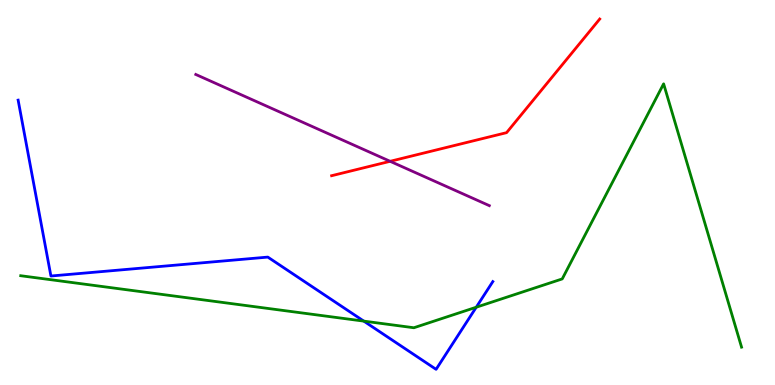[{'lines': ['blue', 'red'], 'intersections': []}, {'lines': ['green', 'red'], 'intersections': []}, {'lines': ['purple', 'red'], 'intersections': [{'x': 5.03, 'y': 5.81}]}, {'lines': ['blue', 'green'], 'intersections': [{'x': 4.69, 'y': 1.66}, {'x': 6.15, 'y': 2.02}]}, {'lines': ['blue', 'purple'], 'intersections': []}, {'lines': ['green', 'purple'], 'intersections': []}]